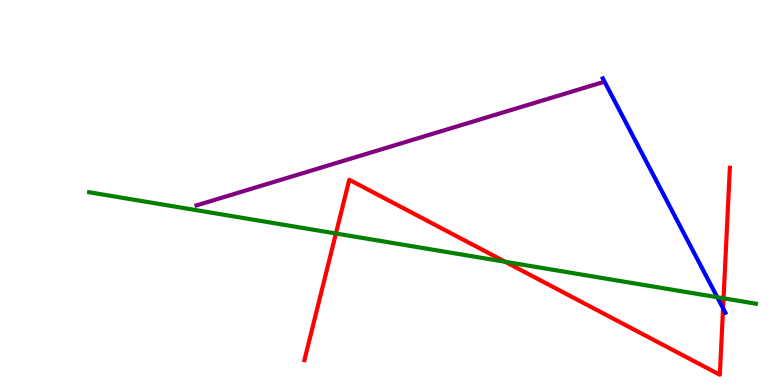[{'lines': ['blue', 'red'], 'intersections': [{'x': 9.33, 'y': 1.99}]}, {'lines': ['green', 'red'], 'intersections': [{'x': 4.33, 'y': 3.94}, {'x': 6.52, 'y': 3.2}, {'x': 9.34, 'y': 2.25}]}, {'lines': ['purple', 'red'], 'intersections': []}, {'lines': ['blue', 'green'], 'intersections': [{'x': 9.26, 'y': 2.28}]}, {'lines': ['blue', 'purple'], 'intersections': []}, {'lines': ['green', 'purple'], 'intersections': []}]